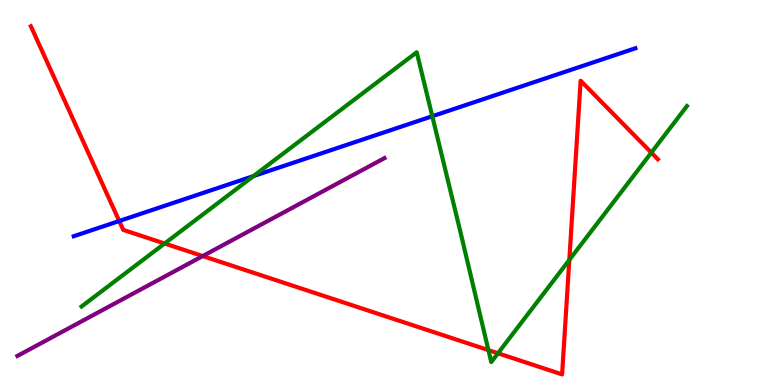[{'lines': ['blue', 'red'], 'intersections': [{'x': 1.54, 'y': 4.26}]}, {'lines': ['green', 'red'], 'intersections': [{'x': 2.12, 'y': 3.68}, {'x': 6.3, 'y': 0.906}, {'x': 6.43, 'y': 0.824}, {'x': 7.35, 'y': 3.25}, {'x': 8.4, 'y': 6.04}]}, {'lines': ['purple', 'red'], 'intersections': [{'x': 2.62, 'y': 3.35}]}, {'lines': ['blue', 'green'], 'intersections': [{'x': 3.27, 'y': 5.43}, {'x': 5.58, 'y': 6.98}]}, {'lines': ['blue', 'purple'], 'intersections': []}, {'lines': ['green', 'purple'], 'intersections': []}]